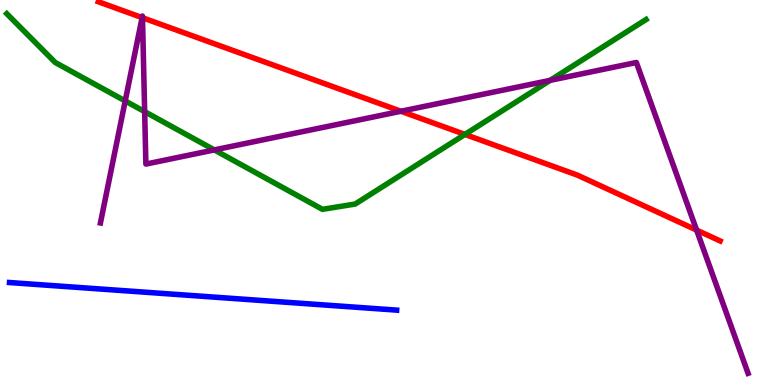[{'lines': ['blue', 'red'], 'intersections': []}, {'lines': ['green', 'red'], 'intersections': [{'x': 6.0, 'y': 6.51}]}, {'lines': ['purple', 'red'], 'intersections': [{'x': 1.83, 'y': 9.54}, {'x': 1.84, 'y': 9.54}, {'x': 5.17, 'y': 7.11}, {'x': 8.99, 'y': 4.02}]}, {'lines': ['blue', 'green'], 'intersections': []}, {'lines': ['blue', 'purple'], 'intersections': []}, {'lines': ['green', 'purple'], 'intersections': [{'x': 1.62, 'y': 7.38}, {'x': 1.87, 'y': 7.1}, {'x': 2.77, 'y': 6.11}, {'x': 7.1, 'y': 7.91}]}]